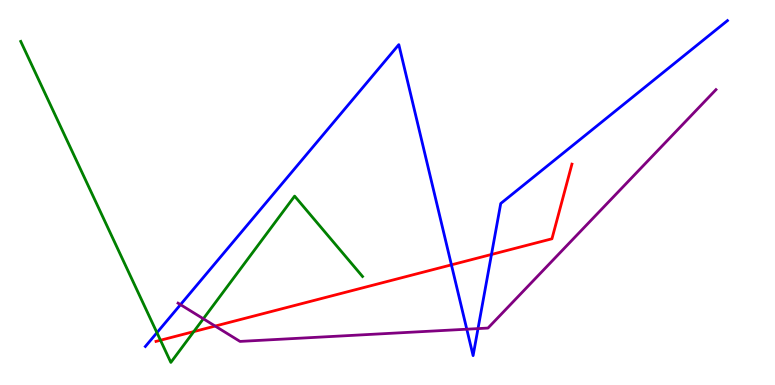[{'lines': ['blue', 'red'], 'intersections': [{'x': 5.82, 'y': 3.12}, {'x': 6.34, 'y': 3.39}]}, {'lines': ['green', 'red'], 'intersections': [{'x': 2.07, 'y': 1.16}, {'x': 2.5, 'y': 1.39}]}, {'lines': ['purple', 'red'], 'intersections': [{'x': 2.78, 'y': 1.53}]}, {'lines': ['blue', 'green'], 'intersections': [{'x': 2.03, 'y': 1.36}]}, {'lines': ['blue', 'purple'], 'intersections': [{'x': 2.33, 'y': 2.09}, {'x': 6.02, 'y': 1.45}, {'x': 6.17, 'y': 1.46}]}, {'lines': ['green', 'purple'], 'intersections': [{'x': 2.62, 'y': 1.72}]}]